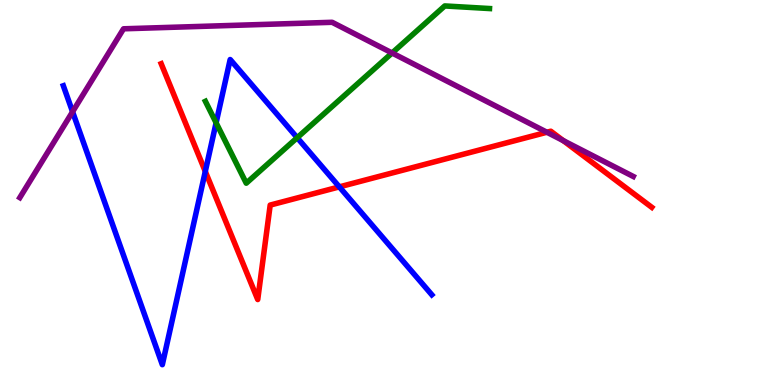[{'lines': ['blue', 'red'], 'intersections': [{'x': 2.65, 'y': 5.55}, {'x': 4.38, 'y': 5.15}]}, {'lines': ['green', 'red'], 'intersections': []}, {'lines': ['purple', 'red'], 'intersections': [{'x': 7.06, 'y': 6.57}, {'x': 7.27, 'y': 6.35}]}, {'lines': ['blue', 'green'], 'intersections': [{'x': 2.79, 'y': 6.81}, {'x': 3.83, 'y': 6.42}]}, {'lines': ['blue', 'purple'], 'intersections': [{'x': 0.936, 'y': 7.1}]}, {'lines': ['green', 'purple'], 'intersections': [{'x': 5.06, 'y': 8.62}]}]